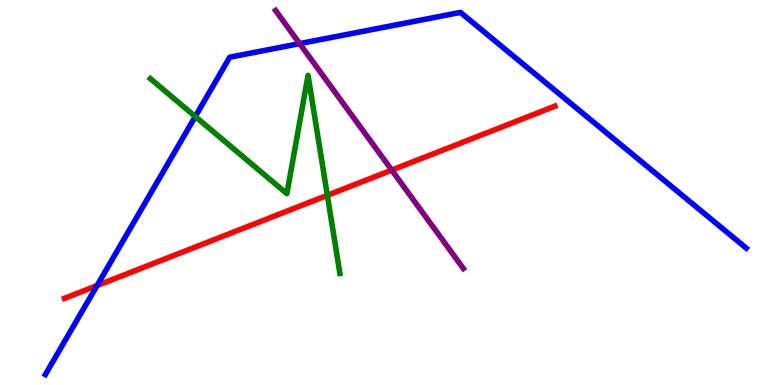[{'lines': ['blue', 'red'], 'intersections': [{'x': 1.25, 'y': 2.58}]}, {'lines': ['green', 'red'], 'intersections': [{'x': 4.22, 'y': 4.93}]}, {'lines': ['purple', 'red'], 'intersections': [{'x': 5.05, 'y': 5.58}]}, {'lines': ['blue', 'green'], 'intersections': [{'x': 2.52, 'y': 6.97}]}, {'lines': ['blue', 'purple'], 'intersections': [{'x': 3.87, 'y': 8.87}]}, {'lines': ['green', 'purple'], 'intersections': []}]